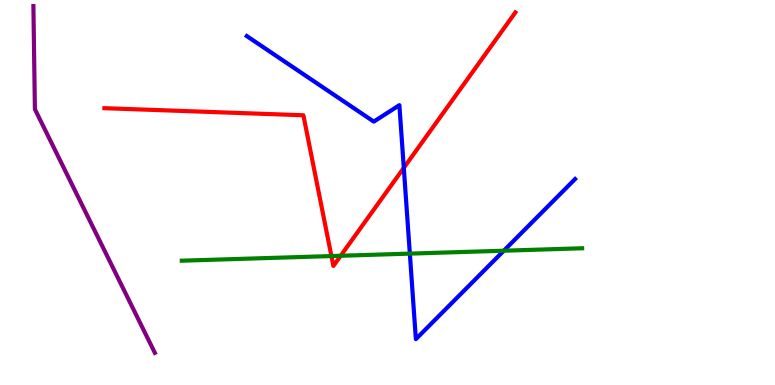[{'lines': ['blue', 'red'], 'intersections': [{'x': 5.21, 'y': 5.64}]}, {'lines': ['green', 'red'], 'intersections': [{'x': 4.28, 'y': 3.35}, {'x': 4.4, 'y': 3.36}]}, {'lines': ['purple', 'red'], 'intersections': []}, {'lines': ['blue', 'green'], 'intersections': [{'x': 5.29, 'y': 3.41}, {'x': 6.5, 'y': 3.49}]}, {'lines': ['blue', 'purple'], 'intersections': []}, {'lines': ['green', 'purple'], 'intersections': []}]